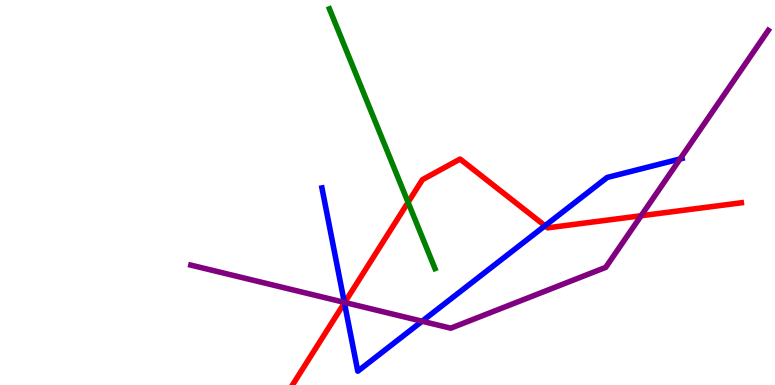[{'lines': ['blue', 'red'], 'intersections': [{'x': 4.44, 'y': 2.13}, {'x': 7.03, 'y': 4.14}]}, {'lines': ['green', 'red'], 'intersections': [{'x': 5.27, 'y': 4.74}]}, {'lines': ['purple', 'red'], 'intersections': [{'x': 4.45, 'y': 2.14}, {'x': 8.27, 'y': 4.4}]}, {'lines': ['blue', 'green'], 'intersections': []}, {'lines': ['blue', 'purple'], 'intersections': [{'x': 4.44, 'y': 2.15}, {'x': 5.45, 'y': 1.66}, {'x': 8.78, 'y': 5.87}]}, {'lines': ['green', 'purple'], 'intersections': []}]